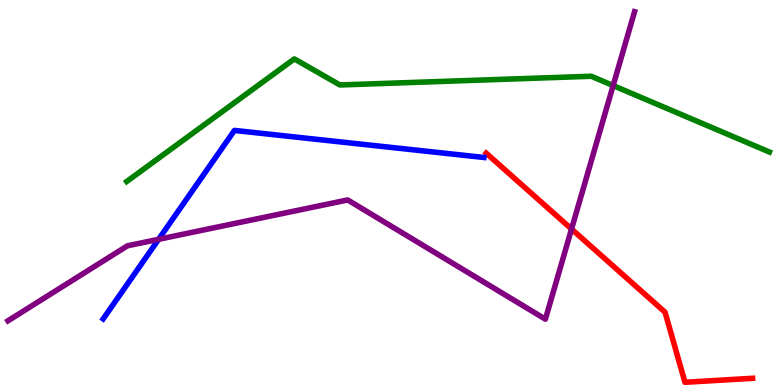[{'lines': ['blue', 'red'], 'intersections': []}, {'lines': ['green', 'red'], 'intersections': []}, {'lines': ['purple', 'red'], 'intersections': [{'x': 7.37, 'y': 4.05}]}, {'lines': ['blue', 'green'], 'intersections': []}, {'lines': ['blue', 'purple'], 'intersections': [{'x': 2.05, 'y': 3.78}]}, {'lines': ['green', 'purple'], 'intersections': [{'x': 7.91, 'y': 7.78}]}]